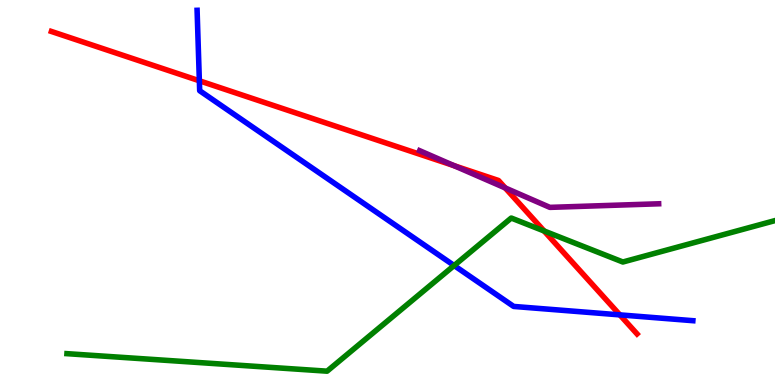[{'lines': ['blue', 'red'], 'intersections': [{'x': 2.57, 'y': 7.9}, {'x': 8.0, 'y': 1.82}]}, {'lines': ['green', 'red'], 'intersections': [{'x': 7.02, 'y': 4.0}]}, {'lines': ['purple', 'red'], 'intersections': [{'x': 5.86, 'y': 5.7}, {'x': 6.52, 'y': 5.12}]}, {'lines': ['blue', 'green'], 'intersections': [{'x': 5.86, 'y': 3.1}]}, {'lines': ['blue', 'purple'], 'intersections': []}, {'lines': ['green', 'purple'], 'intersections': []}]